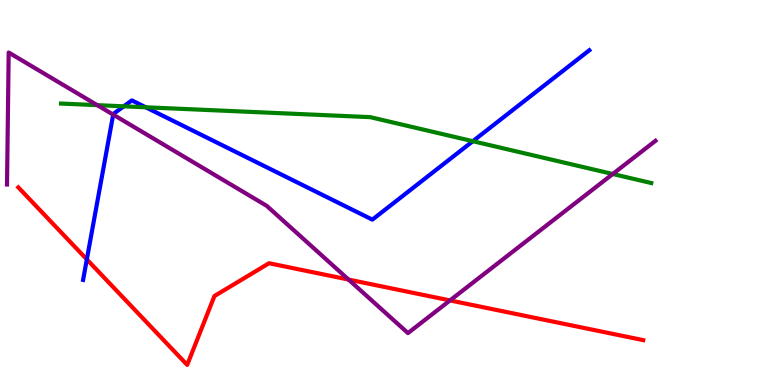[{'lines': ['blue', 'red'], 'intersections': [{'x': 1.12, 'y': 3.26}]}, {'lines': ['green', 'red'], 'intersections': []}, {'lines': ['purple', 'red'], 'intersections': [{'x': 4.5, 'y': 2.74}, {'x': 5.81, 'y': 2.2}]}, {'lines': ['blue', 'green'], 'intersections': [{'x': 1.6, 'y': 7.24}, {'x': 1.88, 'y': 7.21}, {'x': 6.1, 'y': 6.33}]}, {'lines': ['blue', 'purple'], 'intersections': [{'x': 1.46, 'y': 7.02}]}, {'lines': ['green', 'purple'], 'intersections': [{'x': 1.26, 'y': 7.27}, {'x': 7.91, 'y': 5.48}]}]